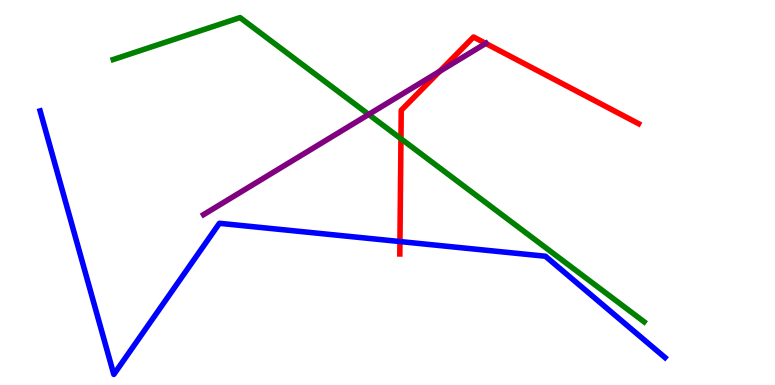[{'lines': ['blue', 'red'], 'intersections': [{'x': 5.16, 'y': 3.73}]}, {'lines': ['green', 'red'], 'intersections': [{'x': 5.17, 'y': 6.4}]}, {'lines': ['purple', 'red'], 'intersections': [{'x': 5.67, 'y': 8.15}, {'x': 6.27, 'y': 8.87}]}, {'lines': ['blue', 'green'], 'intersections': []}, {'lines': ['blue', 'purple'], 'intersections': []}, {'lines': ['green', 'purple'], 'intersections': [{'x': 4.76, 'y': 7.03}]}]